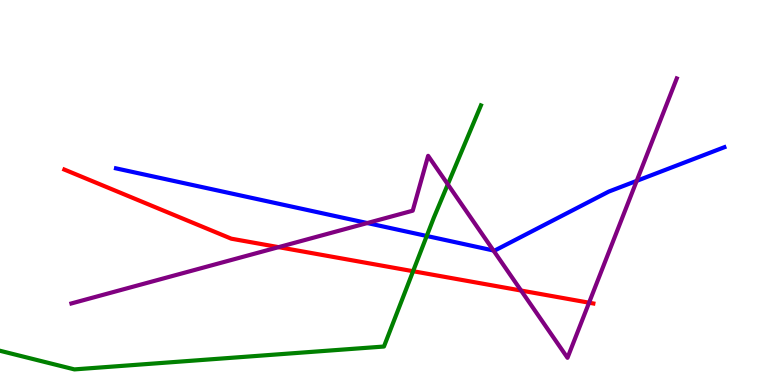[{'lines': ['blue', 'red'], 'intersections': []}, {'lines': ['green', 'red'], 'intersections': [{'x': 5.33, 'y': 2.96}]}, {'lines': ['purple', 'red'], 'intersections': [{'x': 3.59, 'y': 3.58}, {'x': 6.72, 'y': 2.45}, {'x': 7.6, 'y': 2.14}]}, {'lines': ['blue', 'green'], 'intersections': [{'x': 5.51, 'y': 3.87}]}, {'lines': ['blue', 'purple'], 'intersections': [{'x': 4.74, 'y': 4.21}, {'x': 6.37, 'y': 3.49}, {'x': 8.22, 'y': 5.3}]}, {'lines': ['green', 'purple'], 'intersections': [{'x': 5.78, 'y': 5.21}]}]